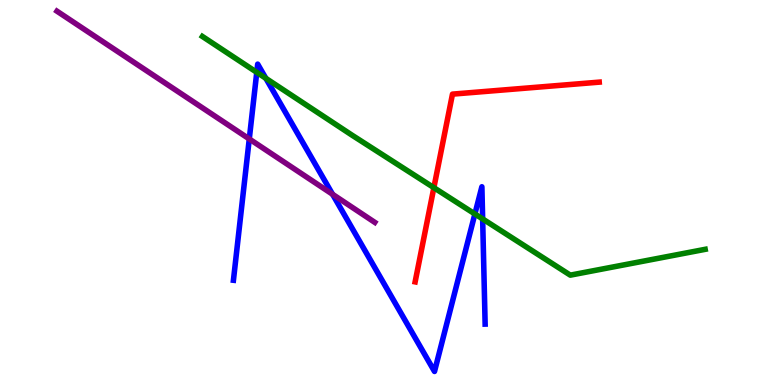[{'lines': ['blue', 'red'], 'intersections': []}, {'lines': ['green', 'red'], 'intersections': [{'x': 5.6, 'y': 5.13}]}, {'lines': ['purple', 'red'], 'intersections': []}, {'lines': ['blue', 'green'], 'intersections': [{'x': 3.31, 'y': 8.12}, {'x': 3.43, 'y': 7.97}, {'x': 6.13, 'y': 4.44}, {'x': 6.23, 'y': 4.31}]}, {'lines': ['blue', 'purple'], 'intersections': [{'x': 3.22, 'y': 6.39}, {'x': 4.29, 'y': 4.95}]}, {'lines': ['green', 'purple'], 'intersections': []}]